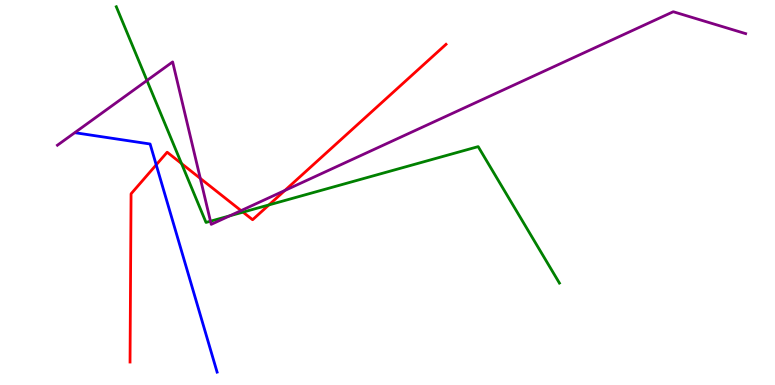[{'lines': ['blue', 'red'], 'intersections': [{'x': 2.02, 'y': 5.72}]}, {'lines': ['green', 'red'], 'intersections': [{'x': 2.34, 'y': 5.75}, {'x': 3.14, 'y': 4.49}, {'x': 3.47, 'y': 4.68}]}, {'lines': ['purple', 'red'], 'intersections': [{'x': 2.58, 'y': 5.37}, {'x': 3.11, 'y': 4.53}, {'x': 3.68, 'y': 5.05}]}, {'lines': ['blue', 'green'], 'intersections': []}, {'lines': ['blue', 'purple'], 'intersections': []}, {'lines': ['green', 'purple'], 'intersections': [{'x': 1.9, 'y': 7.91}, {'x': 2.72, 'y': 4.25}, {'x': 2.96, 'y': 4.39}]}]